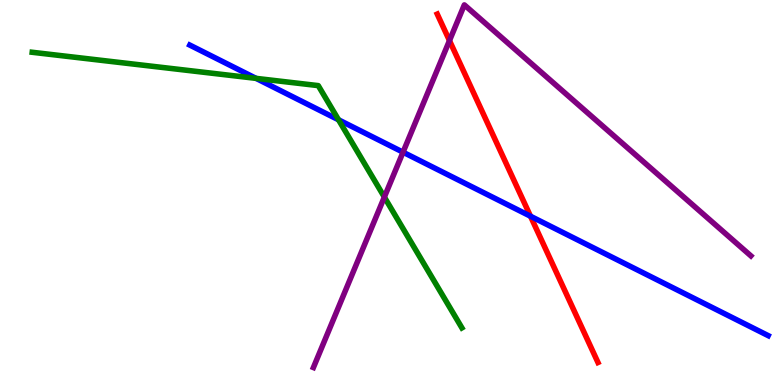[{'lines': ['blue', 'red'], 'intersections': [{'x': 6.85, 'y': 4.38}]}, {'lines': ['green', 'red'], 'intersections': []}, {'lines': ['purple', 'red'], 'intersections': [{'x': 5.8, 'y': 8.95}]}, {'lines': ['blue', 'green'], 'intersections': [{'x': 3.3, 'y': 7.96}, {'x': 4.37, 'y': 6.89}]}, {'lines': ['blue', 'purple'], 'intersections': [{'x': 5.2, 'y': 6.05}]}, {'lines': ['green', 'purple'], 'intersections': [{'x': 4.96, 'y': 4.88}]}]